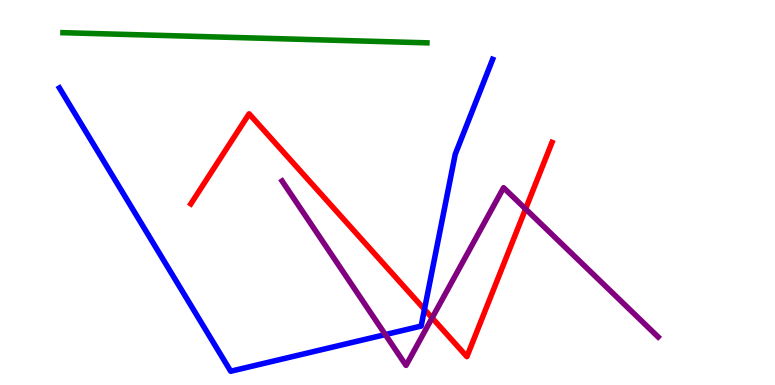[{'lines': ['blue', 'red'], 'intersections': [{'x': 5.48, 'y': 1.96}]}, {'lines': ['green', 'red'], 'intersections': []}, {'lines': ['purple', 'red'], 'intersections': [{'x': 5.58, 'y': 1.74}, {'x': 6.78, 'y': 4.57}]}, {'lines': ['blue', 'green'], 'intersections': []}, {'lines': ['blue', 'purple'], 'intersections': [{'x': 4.97, 'y': 1.31}]}, {'lines': ['green', 'purple'], 'intersections': []}]